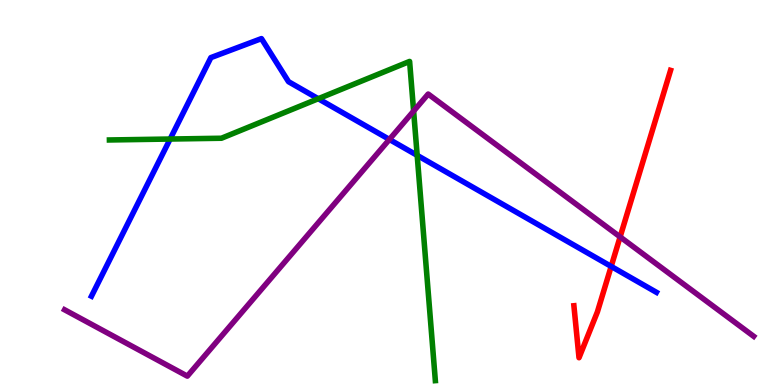[{'lines': ['blue', 'red'], 'intersections': [{'x': 7.89, 'y': 3.08}]}, {'lines': ['green', 'red'], 'intersections': []}, {'lines': ['purple', 'red'], 'intersections': [{'x': 8.0, 'y': 3.85}]}, {'lines': ['blue', 'green'], 'intersections': [{'x': 2.2, 'y': 6.39}, {'x': 4.11, 'y': 7.44}, {'x': 5.38, 'y': 5.96}]}, {'lines': ['blue', 'purple'], 'intersections': [{'x': 5.02, 'y': 6.38}]}, {'lines': ['green', 'purple'], 'intersections': [{'x': 5.34, 'y': 7.11}]}]